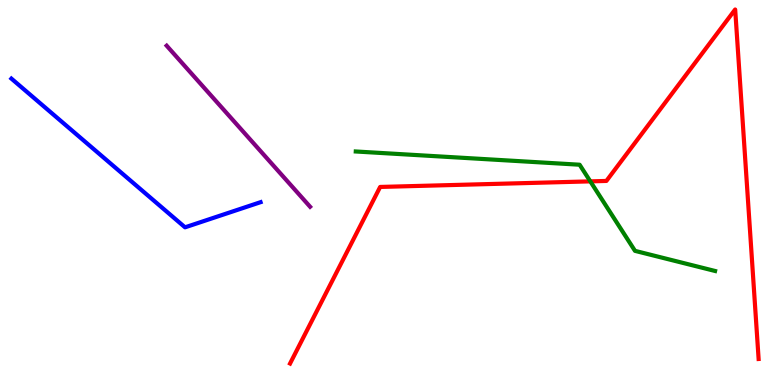[{'lines': ['blue', 'red'], 'intersections': []}, {'lines': ['green', 'red'], 'intersections': [{'x': 7.62, 'y': 5.29}]}, {'lines': ['purple', 'red'], 'intersections': []}, {'lines': ['blue', 'green'], 'intersections': []}, {'lines': ['blue', 'purple'], 'intersections': []}, {'lines': ['green', 'purple'], 'intersections': []}]